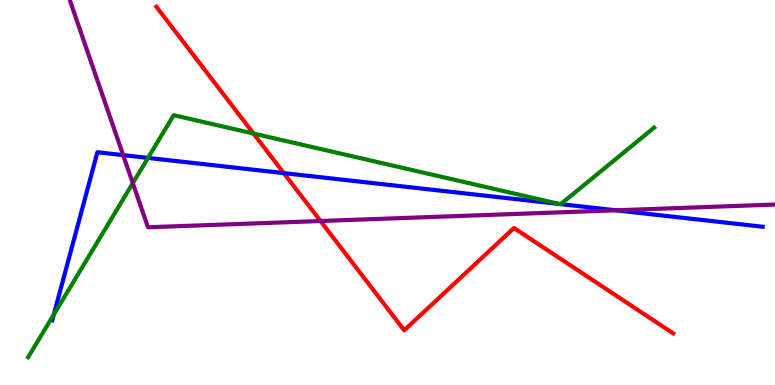[{'lines': ['blue', 'red'], 'intersections': [{'x': 3.66, 'y': 5.5}]}, {'lines': ['green', 'red'], 'intersections': [{'x': 3.27, 'y': 6.53}]}, {'lines': ['purple', 'red'], 'intersections': [{'x': 4.14, 'y': 4.26}]}, {'lines': ['blue', 'green'], 'intersections': [{'x': 0.694, 'y': 1.83}, {'x': 1.91, 'y': 5.9}, {'x': 7.22, 'y': 4.7}, {'x': 7.24, 'y': 4.7}]}, {'lines': ['blue', 'purple'], 'intersections': [{'x': 1.59, 'y': 5.97}, {'x': 7.95, 'y': 4.54}]}, {'lines': ['green', 'purple'], 'intersections': [{'x': 1.71, 'y': 5.24}]}]